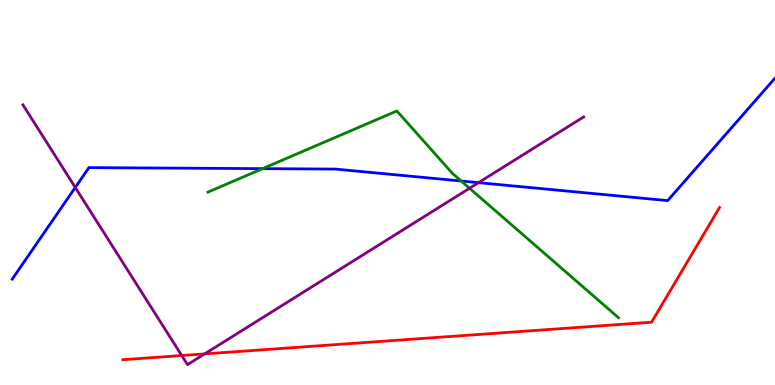[{'lines': ['blue', 'red'], 'intersections': []}, {'lines': ['green', 'red'], 'intersections': []}, {'lines': ['purple', 'red'], 'intersections': [{'x': 2.34, 'y': 0.765}, {'x': 2.64, 'y': 0.808}]}, {'lines': ['blue', 'green'], 'intersections': [{'x': 3.39, 'y': 5.62}, {'x': 5.95, 'y': 5.3}]}, {'lines': ['blue', 'purple'], 'intersections': [{'x': 0.971, 'y': 5.13}, {'x': 6.17, 'y': 5.26}]}, {'lines': ['green', 'purple'], 'intersections': [{'x': 6.06, 'y': 5.11}]}]